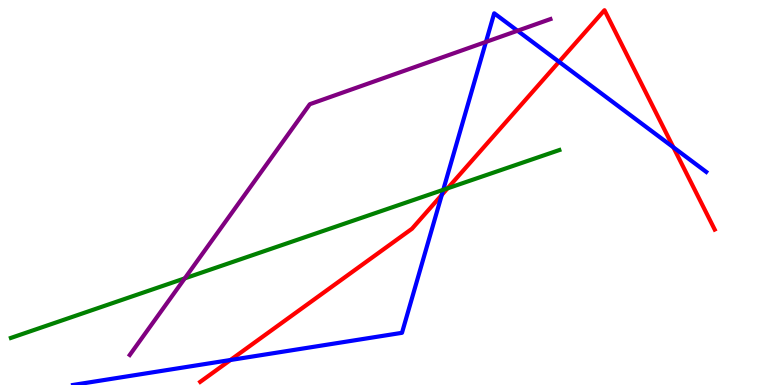[{'lines': ['blue', 'red'], 'intersections': [{'x': 2.97, 'y': 0.649}, {'x': 5.7, 'y': 4.94}, {'x': 7.21, 'y': 8.4}, {'x': 8.69, 'y': 6.17}]}, {'lines': ['green', 'red'], 'intersections': [{'x': 5.77, 'y': 5.11}]}, {'lines': ['purple', 'red'], 'intersections': []}, {'lines': ['blue', 'green'], 'intersections': [{'x': 5.72, 'y': 5.07}]}, {'lines': ['blue', 'purple'], 'intersections': [{'x': 6.27, 'y': 8.91}, {'x': 6.68, 'y': 9.2}]}, {'lines': ['green', 'purple'], 'intersections': [{'x': 2.38, 'y': 2.77}]}]